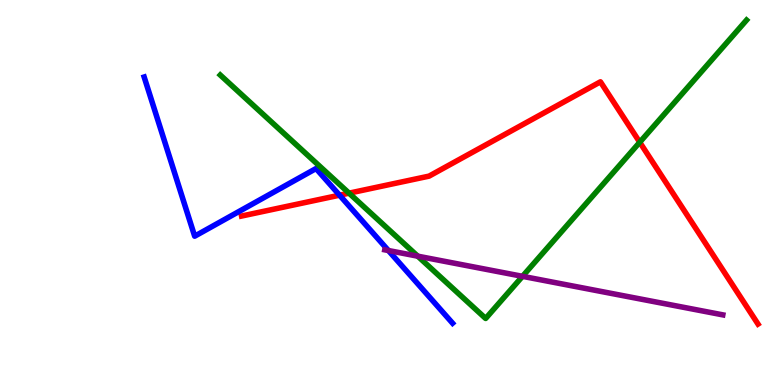[{'lines': ['blue', 'red'], 'intersections': [{'x': 4.38, 'y': 4.93}]}, {'lines': ['green', 'red'], 'intersections': [{'x': 4.5, 'y': 4.98}, {'x': 8.25, 'y': 6.31}]}, {'lines': ['purple', 'red'], 'intersections': []}, {'lines': ['blue', 'green'], 'intersections': []}, {'lines': ['blue', 'purple'], 'intersections': [{'x': 5.01, 'y': 3.49}]}, {'lines': ['green', 'purple'], 'intersections': [{'x': 5.39, 'y': 3.35}, {'x': 6.74, 'y': 2.82}]}]